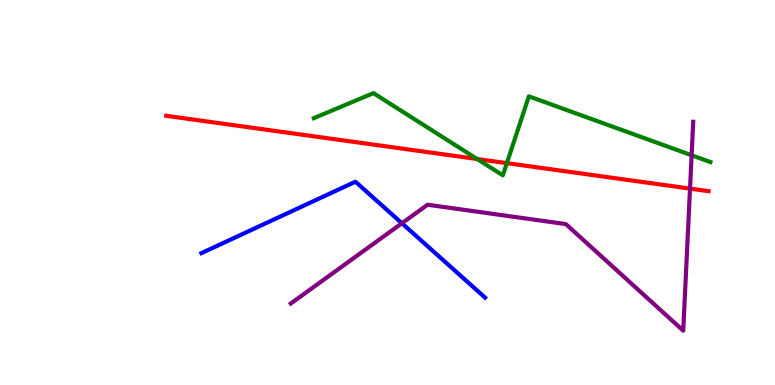[{'lines': ['blue', 'red'], 'intersections': []}, {'lines': ['green', 'red'], 'intersections': [{'x': 6.16, 'y': 5.87}, {'x': 6.54, 'y': 5.76}]}, {'lines': ['purple', 'red'], 'intersections': [{'x': 8.9, 'y': 5.1}]}, {'lines': ['blue', 'green'], 'intersections': []}, {'lines': ['blue', 'purple'], 'intersections': [{'x': 5.19, 'y': 4.2}]}, {'lines': ['green', 'purple'], 'intersections': [{'x': 8.92, 'y': 5.97}]}]